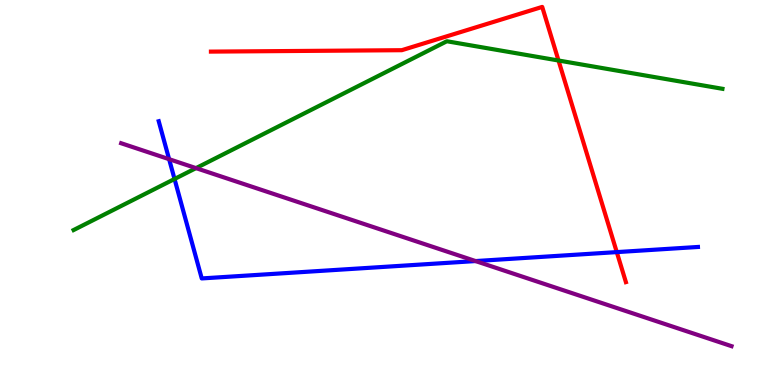[{'lines': ['blue', 'red'], 'intersections': [{'x': 7.96, 'y': 3.45}]}, {'lines': ['green', 'red'], 'intersections': [{'x': 7.21, 'y': 8.43}]}, {'lines': ['purple', 'red'], 'intersections': []}, {'lines': ['blue', 'green'], 'intersections': [{'x': 2.25, 'y': 5.35}]}, {'lines': ['blue', 'purple'], 'intersections': [{'x': 2.18, 'y': 5.87}, {'x': 6.14, 'y': 3.22}]}, {'lines': ['green', 'purple'], 'intersections': [{'x': 2.53, 'y': 5.63}]}]